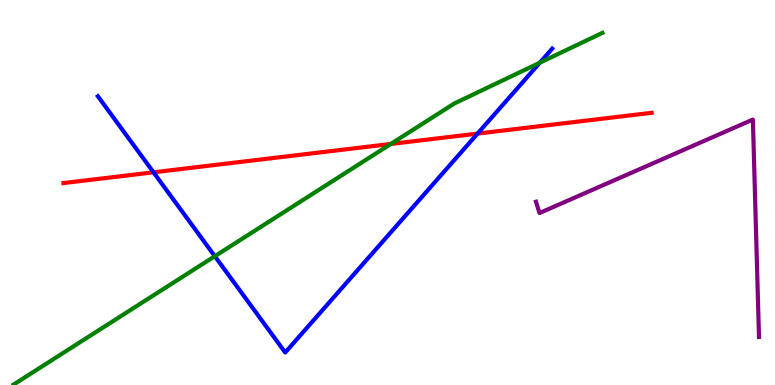[{'lines': ['blue', 'red'], 'intersections': [{'x': 1.98, 'y': 5.52}, {'x': 6.16, 'y': 6.53}]}, {'lines': ['green', 'red'], 'intersections': [{'x': 5.04, 'y': 6.26}]}, {'lines': ['purple', 'red'], 'intersections': []}, {'lines': ['blue', 'green'], 'intersections': [{'x': 2.77, 'y': 3.35}, {'x': 6.97, 'y': 8.37}]}, {'lines': ['blue', 'purple'], 'intersections': []}, {'lines': ['green', 'purple'], 'intersections': []}]